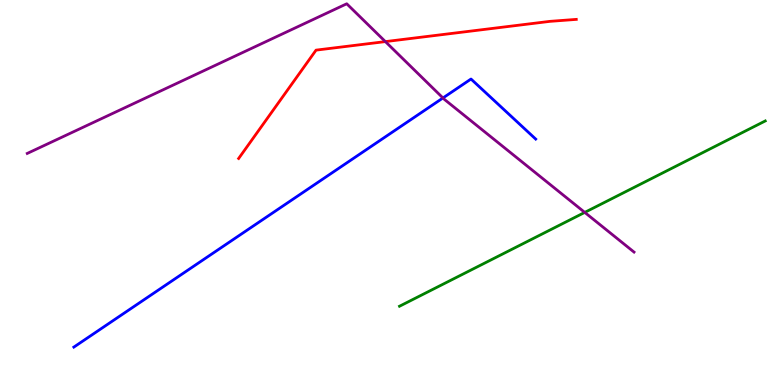[{'lines': ['blue', 'red'], 'intersections': []}, {'lines': ['green', 'red'], 'intersections': []}, {'lines': ['purple', 'red'], 'intersections': [{'x': 4.97, 'y': 8.92}]}, {'lines': ['blue', 'green'], 'intersections': []}, {'lines': ['blue', 'purple'], 'intersections': [{'x': 5.72, 'y': 7.46}]}, {'lines': ['green', 'purple'], 'intersections': [{'x': 7.55, 'y': 4.48}]}]